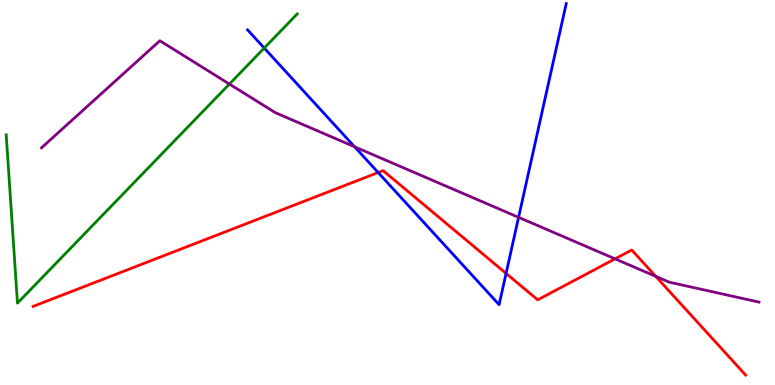[{'lines': ['blue', 'red'], 'intersections': [{'x': 4.88, 'y': 5.52}, {'x': 6.53, 'y': 2.9}]}, {'lines': ['green', 'red'], 'intersections': []}, {'lines': ['purple', 'red'], 'intersections': [{'x': 7.94, 'y': 3.28}, {'x': 8.46, 'y': 2.82}]}, {'lines': ['blue', 'green'], 'intersections': [{'x': 3.41, 'y': 8.75}]}, {'lines': ['blue', 'purple'], 'intersections': [{'x': 4.58, 'y': 6.19}, {'x': 6.69, 'y': 4.35}]}, {'lines': ['green', 'purple'], 'intersections': [{'x': 2.96, 'y': 7.82}]}]